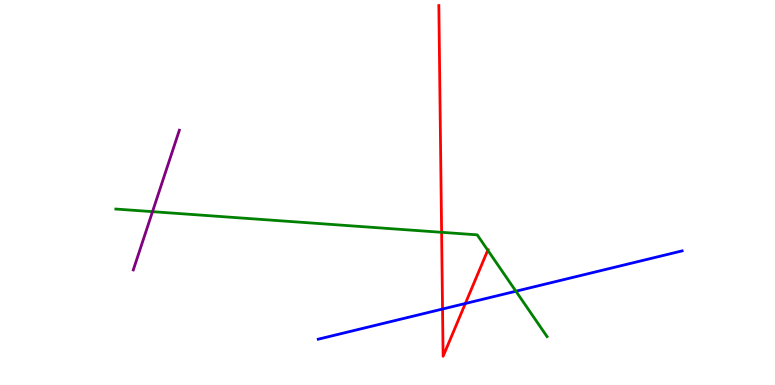[{'lines': ['blue', 'red'], 'intersections': [{'x': 5.71, 'y': 1.97}, {'x': 6.0, 'y': 2.12}]}, {'lines': ['green', 'red'], 'intersections': [{'x': 5.7, 'y': 3.97}, {'x': 6.29, 'y': 3.5}]}, {'lines': ['purple', 'red'], 'intersections': []}, {'lines': ['blue', 'green'], 'intersections': [{'x': 6.66, 'y': 2.44}]}, {'lines': ['blue', 'purple'], 'intersections': []}, {'lines': ['green', 'purple'], 'intersections': [{'x': 1.97, 'y': 4.5}]}]